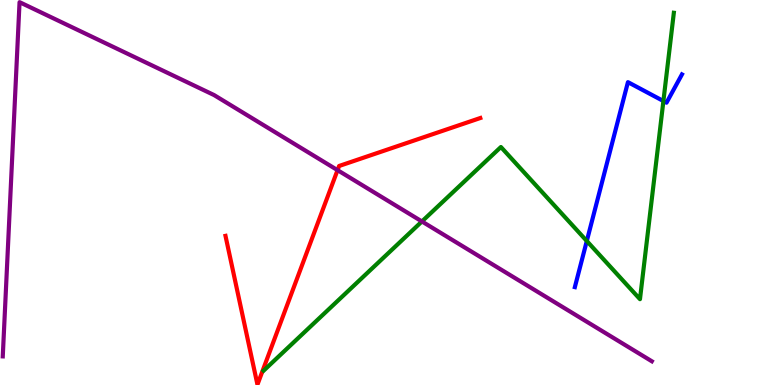[{'lines': ['blue', 'red'], 'intersections': []}, {'lines': ['green', 'red'], 'intersections': []}, {'lines': ['purple', 'red'], 'intersections': [{'x': 4.36, 'y': 5.58}]}, {'lines': ['blue', 'green'], 'intersections': [{'x': 7.57, 'y': 3.74}, {'x': 8.56, 'y': 7.38}]}, {'lines': ['blue', 'purple'], 'intersections': []}, {'lines': ['green', 'purple'], 'intersections': [{'x': 5.44, 'y': 4.25}]}]